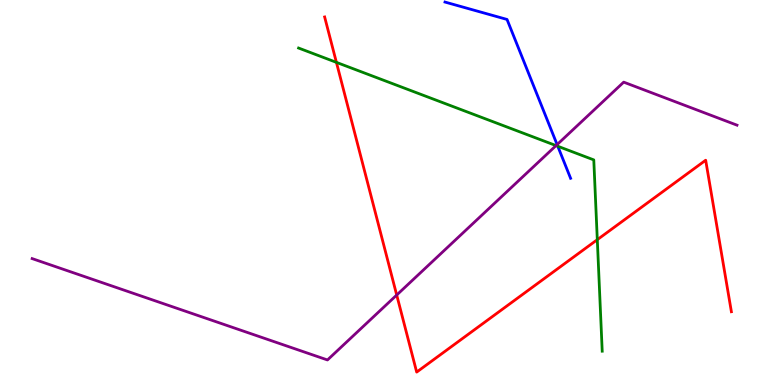[{'lines': ['blue', 'red'], 'intersections': []}, {'lines': ['green', 'red'], 'intersections': [{'x': 4.34, 'y': 8.38}, {'x': 7.71, 'y': 3.77}]}, {'lines': ['purple', 'red'], 'intersections': [{'x': 5.12, 'y': 2.34}]}, {'lines': ['blue', 'green'], 'intersections': [{'x': 7.2, 'y': 6.2}]}, {'lines': ['blue', 'purple'], 'intersections': [{'x': 7.19, 'y': 6.24}]}, {'lines': ['green', 'purple'], 'intersections': [{'x': 7.17, 'y': 6.22}]}]